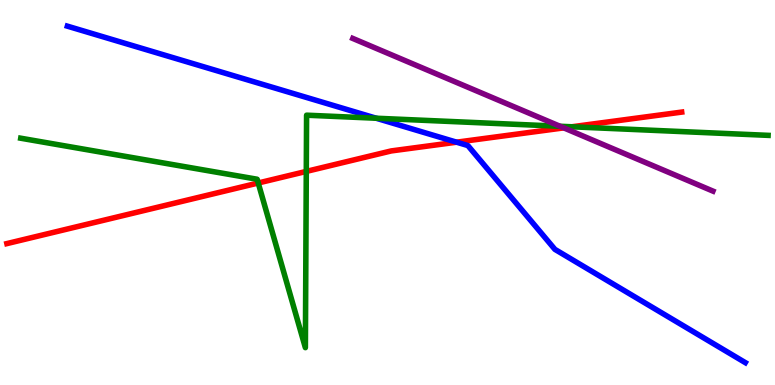[{'lines': ['blue', 'red'], 'intersections': [{'x': 5.89, 'y': 6.31}]}, {'lines': ['green', 'red'], 'intersections': [{'x': 3.33, 'y': 5.25}, {'x': 3.95, 'y': 5.55}, {'x': 7.38, 'y': 6.71}]}, {'lines': ['purple', 'red'], 'intersections': [{'x': 7.27, 'y': 6.68}]}, {'lines': ['blue', 'green'], 'intersections': [{'x': 4.85, 'y': 6.93}]}, {'lines': ['blue', 'purple'], 'intersections': []}, {'lines': ['green', 'purple'], 'intersections': [{'x': 7.23, 'y': 6.72}]}]